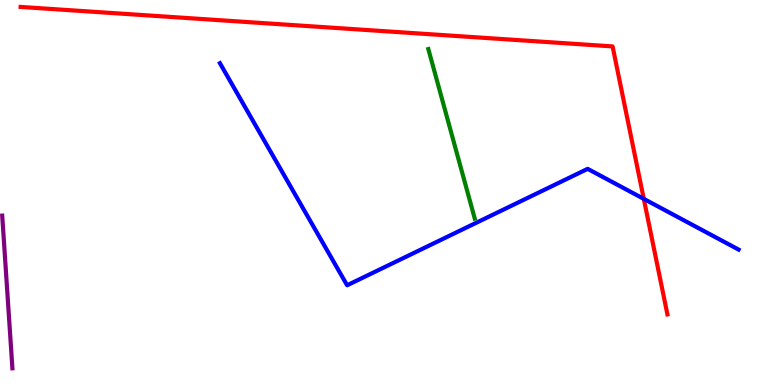[{'lines': ['blue', 'red'], 'intersections': [{'x': 8.31, 'y': 4.83}]}, {'lines': ['green', 'red'], 'intersections': []}, {'lines': ['purple', 'red'], 'intersections': []}, {'lines': ['blue', 'green'], 'intersections': []}, {'lines': ['blue', 'purple'], 'intersections': []}, {'lines': ['green', 'purple'], 'intersections': []}]